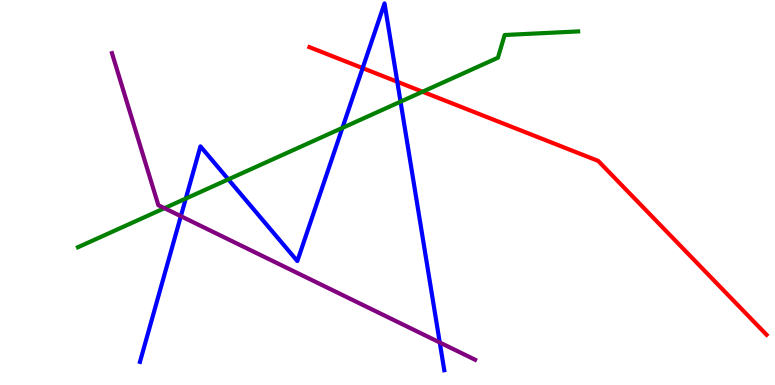[{'lines': ['blue', 'red'], 'intersections': [{'x': 4.68, 'y': 8.23}, {'x': 5.13, 'y': 7.88}]}, {'lines': ['green', 'red'], 'intersections': [{'x': 5.45, 'y': 7.62}]}, {'lines': ['purple', 'red'], 'intersections': []}, {'lines': ['blue', 'green'], 'intersections': [{'x': 2.4, 'y': 4.84}, {'x': 2.95, 'y': 5.34}, {'x': 4.42, 'y': 6.68}, {'x': 5.17, 'y': 7.36}]}, {'lines': ['blue', 'purple'], 'intersections': [{'x': 2.33, 'y': 4.39}, {'x': 5.67, 'y': 1.1}]}, {'lines': ['green', 'purple'], 'intersections': [{'x': 2.12, 'y': 4.59}]}]